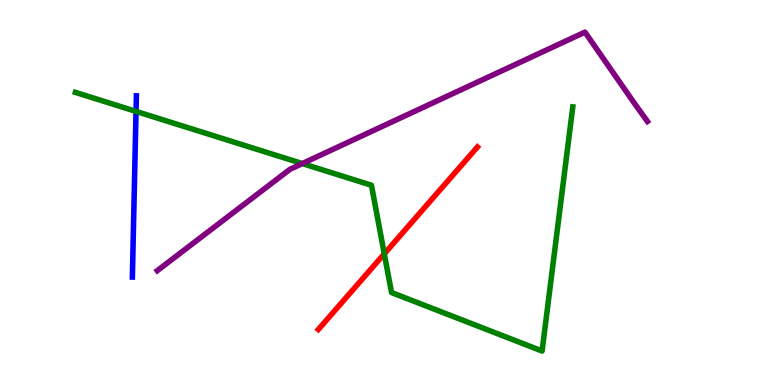[{'lines': ['blue', 'red'], 'intersections': []}, {'lines': ['green', 'red'], 'intersections': [{'x': 4.96, 'y': 3.41}]}, {'lines': ['purple', 'red'], 'intersections': []}, {'lines': ['blue', 'green'], 'intersections': [{'x': 1.76, 'y': 7.11}]}, {'lines': ['blue', 'purple'], 'intersections': []}, {'lines': ['green', 'purple'], 'intersections': [{'x': 3.9, 'y': 5.75}]}]